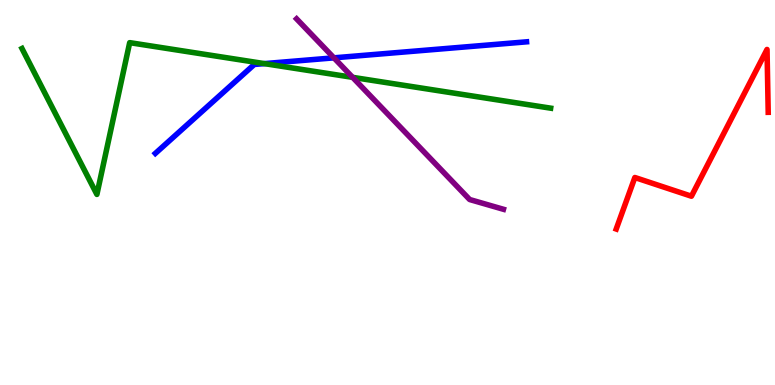[{'lines': ['blue', 'red'], 'intersections': []}, {'lines': ['green', 'red'], 'intersections': []}, {'lines': ['purple', 'red'], 'intersections': []}, {'lines': ['blue', 'green'], 'intersections': [{'x': 3.41, 'y': 8.35}]}, {'lines': ['blue', 'purple'], 'intersections': [{'x': 4.31, 'y': 8.5}]}, {'lines': ['green', 'purple'], 'intersections': [{'x': 4.55, 'y': 7.99}]}]